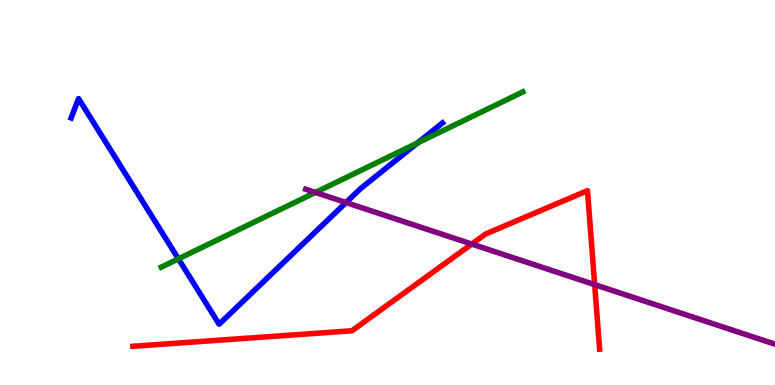[{'lines': ['blue', 'red'], 'intersections': []}, {'lines': ['green', 'red'], 'intersections': []}, {'lines': ['purple', 'red'], 'intersections': [{'x': 6.09, 'y': 3.66}, {'x': 7.67, 'y': 2.61}]}, {'lines': ['blue', 'green'], 'intersections': [{'x': 2.3, 'y': 3.28}, {'x': 5.39, 'y': 6.29}]}, {'lines': ['blue', 'purple'], 'intersections': [{'x': 4.46, 'y': 4.74}]}, {'lines': ['green', 'purple'], 'intersections': [{'x': 4.07, 'y': 5.0}]}]